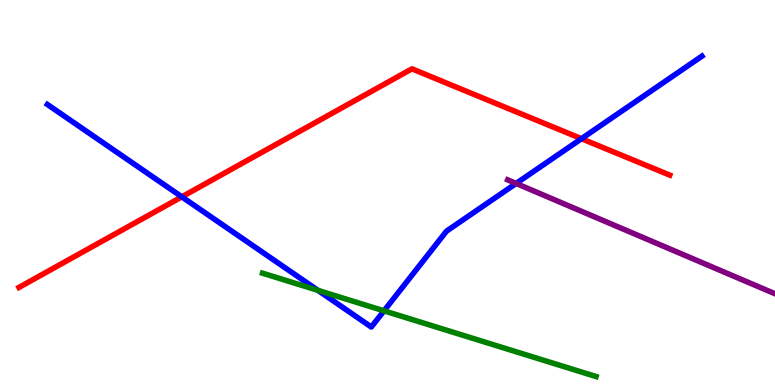[{'lines': ['blue', 'red'], 'intersections': [{'x': 2.35, 'y': 4.89}, {'x': 7.5, 'y': 6.4}]}, {'lines': ['green', 'red'], 'intersections': []}, {'lines': ['purple', 'red'], 'intersections': []}, {'lines': ['blue', 'green'], 'intersections': [{'x': 4.1, 'y': 2.46}, {'x': 4.95, 'y': 1.93}]}, {'lines': ['blue', 'purple'], 'intersections': [{'x': 6.66, 'y': 5.24}]}, {'lines': ['green', 'purple'], 'intersections': []}]